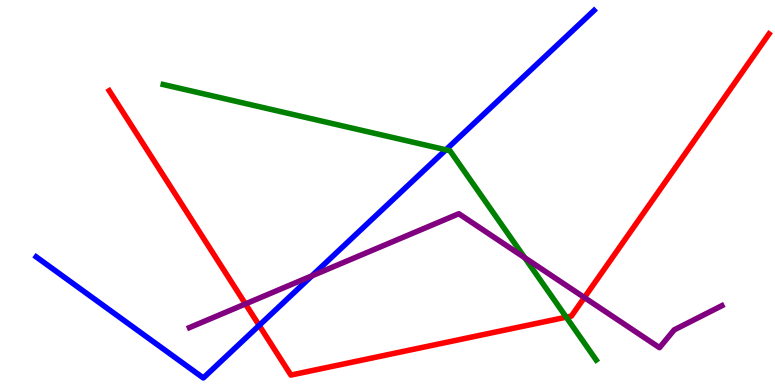[{'lines': ['blue', 'red'], 'intersections': [{'x': 3.34, 'y': 1.55}]}, {'lines': ['green', 'red'], 'intersections': [{'x': 7.31, 'y': 1.76}]}, {'lines': ['purple', 'red'], 'intersections': [{'x': 3.17, 'y': 2.11}, {'x': 7.54, 'y': 2.27}]}, {'lines': ['blue', 'green'], 'intersections': [{'x': 5.75, 'y': 6.11}]}, {'lines': ['blue', 'purple'], 'intersections': [{'x': 4.02, 'y': 2.84}]}, {'lines': ['green', 'purple'], 'intersections': [{'x': 6.77, 'y': 3.31}]}]